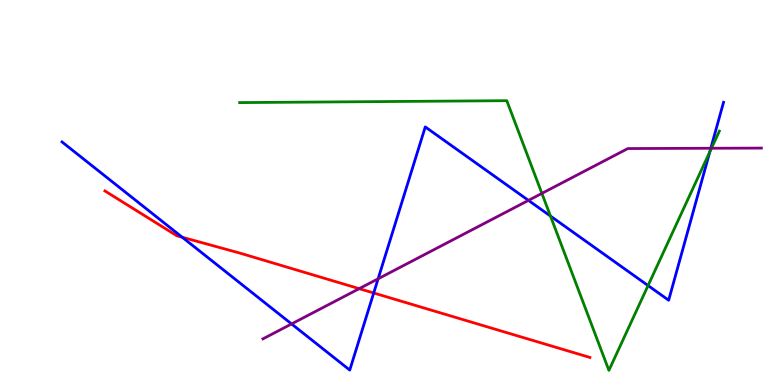[{'lines': ['blue', 'red'], 'intersections': [{'x': 2.35, 'y': 3.84}, {'x': 4.82, 'y': 2.39}]}, {'lines': ['green', 'red'], 'intersections': []}, {'lines': ['purple', 'red'], 'intersections': [{'x': 4.63, 'y': 2.5}]}, {'lines': ['blue', 'green'], 'intersections': [{'x': 7.1, 'y': 4.39}, {'x': 8.36, 'y': 2.58}, {'x': 9.16, 'y': 6.06}]}, {'lines': ['blue', 'purple'], 'intersections': [{'x': 3.76, 'y': 1.59}, {'x': 4.88, 'y': 2.76}, {'x': 6.82, 'y': 4.8}, {'x': 9.17, 'y': 6.15}]}, {'lines': ['green', 'purple'], 'intersections': [{'x': 6.99, 'y': 4.98}, {'x': 9.18, 'y': 6.15}]}]